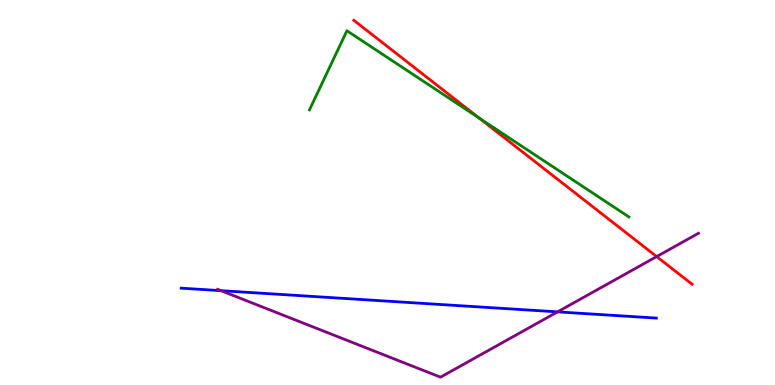[{'lines': ['blue', 'red'], 'intersections': []}, {'lines': ['green', 'red'], 'intersections': [{'x': 6.18, 'y': 6.94}]}, {'lines': ['purple', 'red'], 'intersections': [{'x': 8.47, 'y': 3.34}]}, {'lines': ['blue', 'green'], 'intersections': []}, {'lines': ['blue', 'purple'], 'intersections': [{'x': 2.85, 'y': 2.45}, {'x': 7.19, 'y': 1.9}]}, {'lines': ['green', 'purple'], 'intersections': []}]